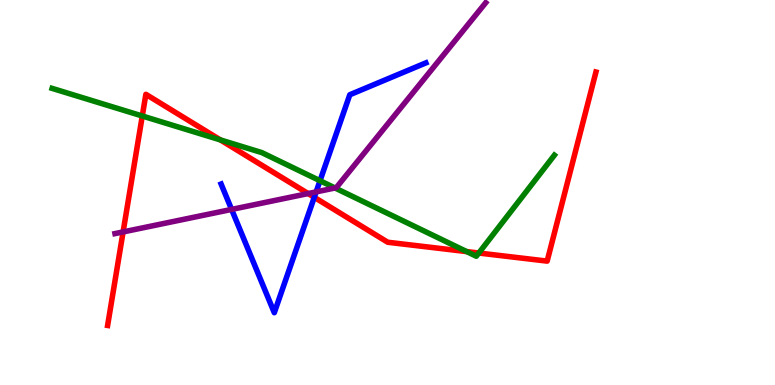[{'lines': ['blue', 'red'], 'intersections': [{'x': 4.06, 'y': 4.87}]}, {'lines': ['green', 'red'], 'intersections': [{'x': 1.84, 'y': 6.99}, {'x': 2.84, 'y': 6.37}, {'x': 6.02, 'y': 3.47}, {'x': 6.18, 'y': 3.43}]}, {'lines': ['purple', 'red'], 'intersections': [{'x': 1.59, 'y': 3.98}, {'x': 3.98, 'y': 4.97}]}, {'lines': ['blue', 'green'], 'intersections': [{'x': 4.13, 'y': 5.31}]}, {'lines': ['blue', 'purple'], 'intersections': [{'x': 2.99, 'y': 4.56}, {'x': 4.08, 'y': 5.02}]}, {'lines': ['green', 'purple'], 'intersections': [{'x': 4.32, 'y': 5.12}]}]